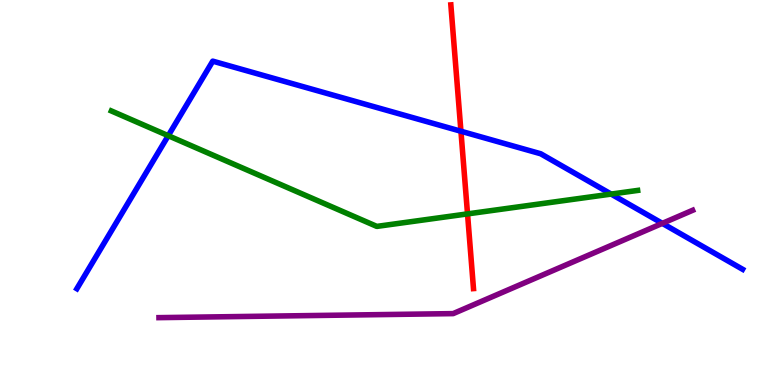[{'lines': ['blue', 'red'], 'intersections': [{'x': 5.95, 'y': 6.59}]}, {'lines': ['green', 'red'], 'intersections': [{'x': 6.03, 'y': 4.44}]}, {'lines': ['purple', 'red'], 'intersections': []}, {'lines': ['blue', 'green'], 'intersections': [{'x': 2.17, 'y': 6.48}, {'x': 7.89, 'y': 4.96}]}, {'lines': ['blue', 'purple'], 'intersections': [{'x': 8.55, 'y': 4.2}]}, {'lines': ['green', 'purple'], 'intersections': []}]